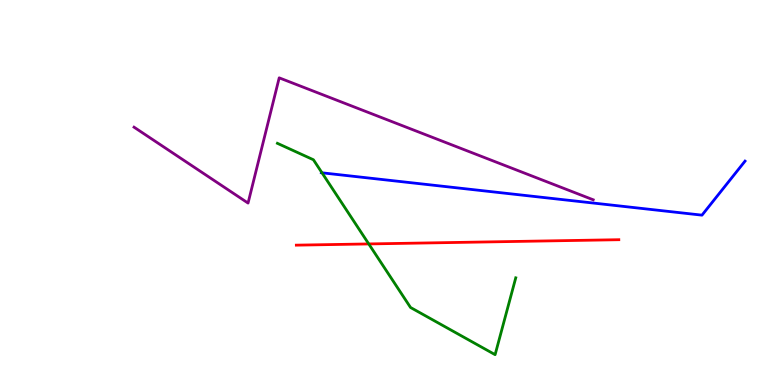[{'lines': ['blue', 'red'], 'intersections': []}, {'lines': ['green', 'red'], 'intersections': [{'x': 4.76, 'y': 3.66}]}, {'lines': ['purple', 'red'], 'intersections': []}, {'lines': ['blue', 'green'], 'intersections': [{'x': 4.15, 'y': 5.51}]}, {'lines': ['blue', 'purple'], 'intersections': []}, {'lines': ['green', 'purple'], 'intersections': []}]